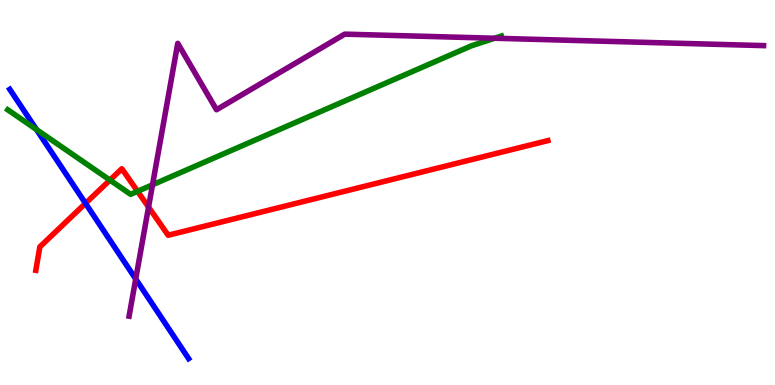[{'lines': ['blue', 'red'], 'intersections': [{'x': 1.1, 'y': 4.72}]}, {'lines': ['green', 'red'], 'intersections': [{'x': 1.42, 'y': 5.32}, {'x': 1.78, 'y': 5.03}]}, {'lines': ['purple', 'red'], 'intersections': [{'x': 1.92, 'y': 4.62}]}, {'lines': ['blue', 'green'], 'intersections': [{'x': 0.471, 'y': 6.63}]}, {'lines': ['blue', 'purple'], 'intersections': [{'x': 1.75, 'y': 2.75}]}, {'lines': ['green', 'purple'], 'intersections': [{'x': 1.97, 'y': 5.2}, {'x': 6.38, 'y': 9.01}]}]